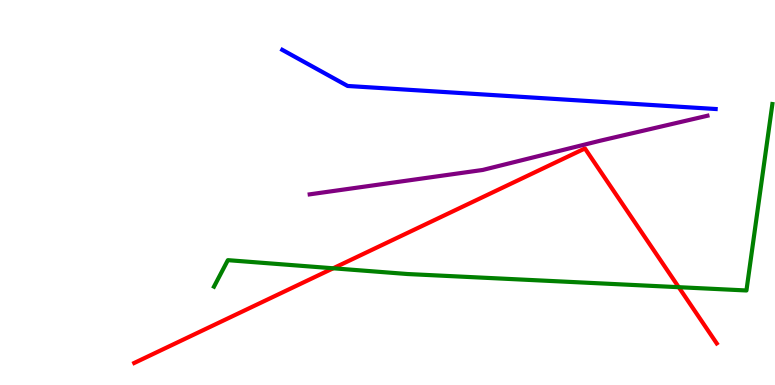[{'lines': ['blue', 'red'], 'intersections': []}, {'lines': ['green', 'red'], 'intersections': [{'x': 4.3, 'y': 3.03}, {'x': 8.76, 'y': 2.54}]}, {'lines': ['purple', 'red'], 'intersections': []}, {'lines': ['blue', 'green'], 'intersections': []}, {'lines': ['blue', 'purple'], 'intersections': []}, {'lines': ['green', 'purple'], 'intersections': []}]